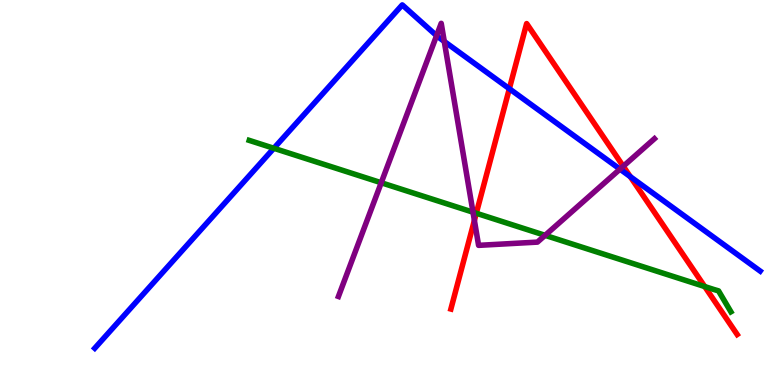[{'lines': ['blue', 'red'], 'intersections': [{'x': 6.57, 'y': 7.7}, {'x': 8.13, 'y': 5.41}]}, {'lines': ['green', 'red'], 'intersections': [{'x': 6.15, 'y': 4.46}, {'x': 9.09, 'y': 2.56}]}, {'lines': ['purple', 'red'], 'intersections': [{'x': 6.12, 'y': 4.27}, {'x': 8.04, 'y': 5.68}]}, {'lines': ['blue', 'green'], 'intersections': [{'x': 3.53, 'y': 6.15}]}, {'lines': ['blue', 'purple'], 'intersections': [{'x': 5.63, 'y': 9.07}, {'x': 5.73, 'y': 8.92}, {'x': 8.0, 'y': 5.61}]}, {'lines': ['green', 'purple'], 'intersections': [{'x': 4.92, 'y': 5.25}, {'x': 6.1, 'y': 4.49}, {'x': 7.03, 'y': 3.89}]}]